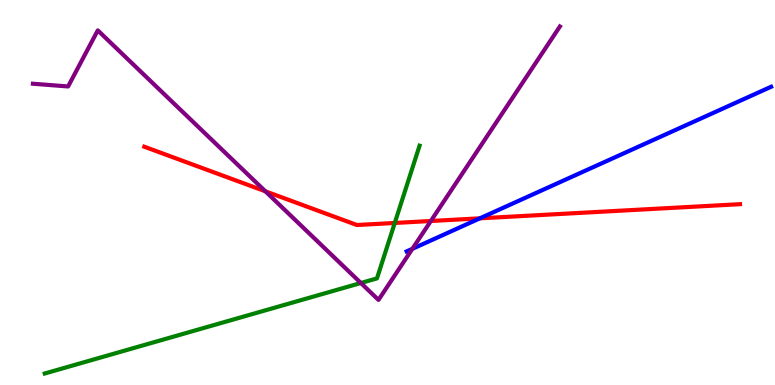[{'lines': ['blue', 'red'], 'intersections': [{'x': 6.19, 'y': 4.33}]}, {'lines': ['green', 'red'], 'intersections': [{'x': 5.09, 'y': 4.21}]}, {'lines': ['purple', 'red'], 'intersections': [{'x': 3.42, 'y': 5.03}, {'x': 5.56, 'y': 4.26}]}, {'lines': ['blue', 'green'], 'intersections': []}, {'lines': ['blue', 'purple'], 'intersections': [{'x': 5.32, 'y': 3.54}]}, {'lines': ['green', 'purple'], 'intersections': [{'x': 4.66, 'y': 2.65}]}]